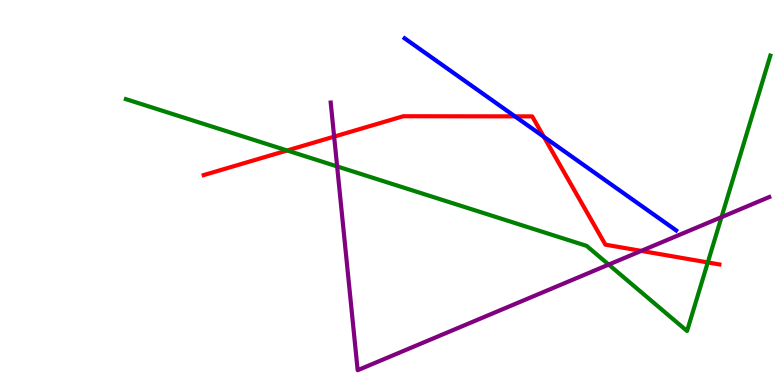[{'lines': ['blue', 'red'], 'intersections': [{'x': 6.64, 'y': 6.98}, {'x': 7.02, 'y': 6.45}]}, {'lines': ['green', 'red'], 'intersections': [{'x': 3.7, 'y': 6.09}, {'x': 9.13, 'y': 3.18}]}, {'lines': ['purple', 'red'], 'intersections': [{'x': 4.31, 'y': 6.45}, {'x': 8.27, 'y': 3.48}]}, {'lines': ['blue', 'green'], 'intersections': []}, {'lines': ['blue', 'purple'], 'intersections': []}, {'lines': ['green', 'purple'], 'intersections': [{'x': 4.35, 'y': 5.68}, {'x': 7.85, 'y': 3.13}, {'x': 9.31, 'y': 4.36}]}]